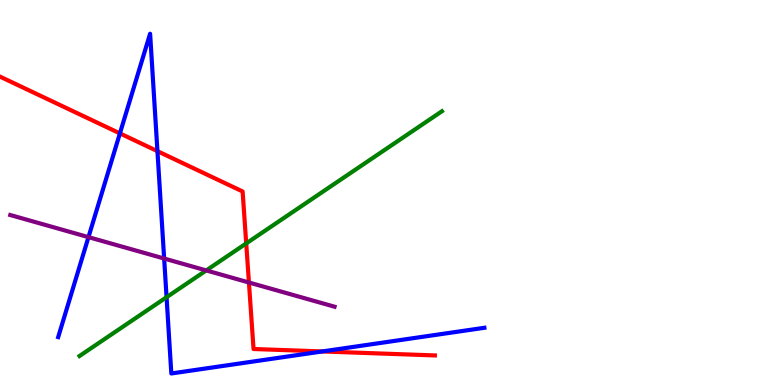[{'lines': ['blue', 'red'], 'intersections': [{'x': 1.55, 'y': 6.54}, {'x': 2.03, 'y': 6.07}, {'x': 4.16, 'y': 0.872}]}, {'lines': ['green', 'red'], 'intersections': [{'x': 3.18, 'y': 3.68}]}, {'lines': ['purple', 'red'], 'intersections': [{'x': 3.21, 'y': 2.66}]}, {'lines': ['blue', 'green'], 'intersections': [{'x': 2.15, 'y': 2.28}]}, {'lines': ['blue', 'purple'], 'intersections': [{'x': 1.14, 'y': 3.84}, {'x': 2.12, 'y': 3.29}]}, {'lines': ['green', 'purple'], 'intersections': [{'x': 2.66, 'y': 2.98}]}]